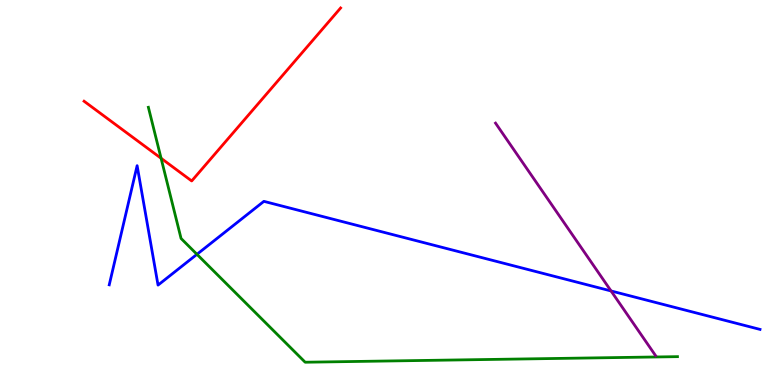[{'lines': ['blue', 'red'], 'intersections': []}, {'lines': ['green', 'red'], 'intersections': [{'x': 2.08, 'y': 5.89}]}, {'lines': ['purple', 'red'], 'intersections': []}, {'lines': ['blue', 'green'], 'intersections': [{'x': 2.54, 'y': 3.39}]}, {'lines': ['blue', 'purple'], 'intersections': [{'x': 7.88, 'y': 2.44}]}, {'lines': ['green', 'purple'], 'intersections': []}]